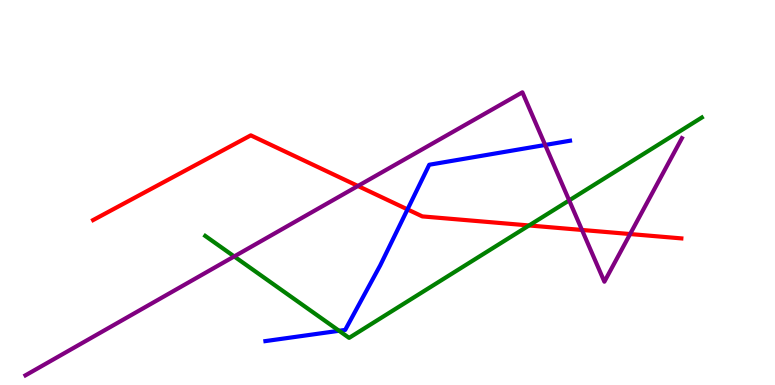[{'lines': ['blue', 'red'], 'intersections': [{'x': 5.26, 'y': 4.56}]}, {'lines': ['green', 'red'], 'intersections': [{'x': 6.83, 'y': 4.14}]}, {'lines': ['purple', 'red'], 'intersections': [{'x': 4.62, 'y': 5.17}, {'x': 7.51, 'y': 4.03}, {'x': 8.13, 'y': 3.92}]}, {'lines': ['blue', 'green'], 'intersections': [{'x': 4.38, 'y': 1.41}]}, {'lines': ['blue', 'purple'], 'intersections': [{'x': 7.03, 'y': 6.23}]}, {'lines': ['green', 'purple'], 'intersections': [{'x': 3.02, 'y': 3.34}, {'x': 7.34, 'y': 4.79}]}]